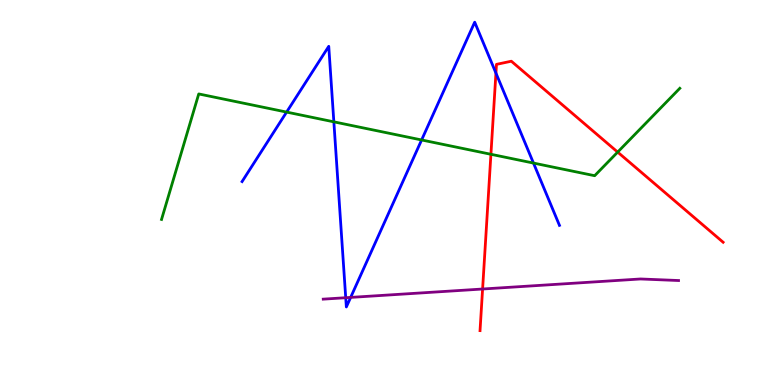[{'lines': ['blue', 'red'], 'intersections': [{'x': 6.4, 'y': 8.1}]}, {'lines': ['green', 'red'], 'intersections': [{'x': 6.33, 'y': 5.99}, {'x': 7.97, 'y': 6.05}]}, {'lines': ['purple', 'red'], 'intersections': [{'x': 6.23, 'y': 2.49}]}, {'lines': ['blue', 'green'], 'intersections': [{'x': 3.7, 'y': 7.09}, {'x': 4.31, 'y': 6.84}, {'x': 5.44, 'y': 6.36}, {'x': 6.88, 'y': 5.76}]}, {'lines': ['blue', 'purple'], 'intersections': [{'x': 4.46, 'y': 2.27}, {'x': 4.52, 'y': 2.28}]}, {'lines': ['green', 'purple'], 'intersections': []}]